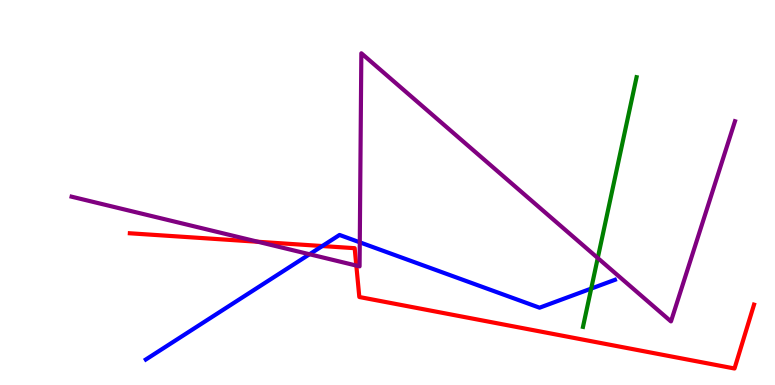[{'lines': ['blue', 'red'], 'intersections': [{'x': 4.16, 'y': 3.61}]}, {'lines': ['green', 'red'], 'intersections': []}, {'lines': ['purple', 'red'], 'intersections': [{'x': 3.33, 'y': 3.72}, {'x': 4.6, 'y': 3.1}]}, {'lines': ['blue', 'green'], 'intersections': [{'x': 7.63, 'y': 2.5}]}, {'lines': ['blue', 'purple'], 'intersections': [{'x': 3.99, 'y': 3.4}, {'x': 4.64, 'y': 3.71}]}, {'lines': ['green', 'purple'], 'intersections': [{'x': 7.71, 'y': 3.3}]}]